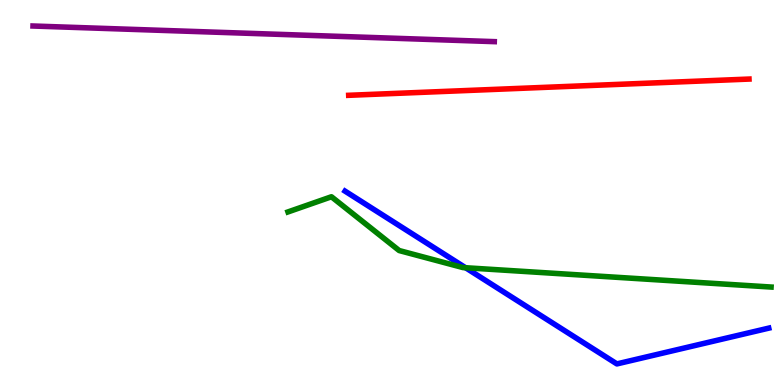[{'lines': ['blue', 'red'], 'intersections': []}, {'lines': ['green', 'red'], 'intersections': []}, {'lines': ['purple', 'red'], 'intersections': []}, {'lines': ['blue', 'green'], 'intersections': [{'x': 6.01, 'y': 3.05}]}, {'lines': ['blue', 'purple'], 'intersections': []}, {'lines': ['green', 'purple'], 'intersections': []}]